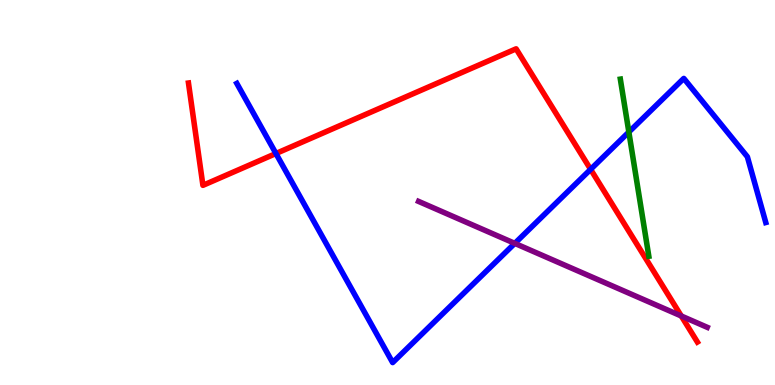[{'lines': ['blue', 'red'], 'intersections': [{'x': 3.56, 'y': 6.01}, {'x': 7.62, 'y': 5.6}]}, {'lines': ['green', 'red'], 'intersections': []}, {'lines': ['purple', 'red'], 'intersections': [{'x': 8.79, 'y': 1.79}]}, {'lines': ['blue', 'green'], 'intersections': [{'x': 8.11, 'y': 6.57}]}, {'lines': ['blue', 'purple'], 'intersections': [{'x': 6.64, 'y': 3.68}]}, {'lines': ['green', 'purple'], 'intersections': []}]